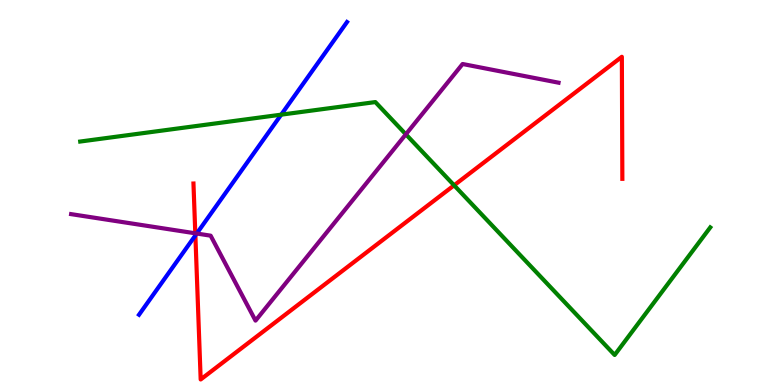[{'lines': ['blue', 'red'], 'intersections': [{'x': 2.52, 'y': 3.89}]}, {'lines': ['green', 'red'], 'intersections': [{'x': 5.86, 'y': 5.19}]}, {'lines': ['purple', 'red'], 'intersections': [{'x': 2.52, 'y': 3.94}]}, {'lines': ['blue', 'green'], 'intersections': [{'x': 3.63, 'y': 7.02}]}, {'lines': ['blue', 'purple'], 'intersections': [{'x': 2.54, 'y': 3.93}]}, {'lines': ['green', 'purple'], 'intersections': [{'x': 5.24, 'y': 6.51}]}]